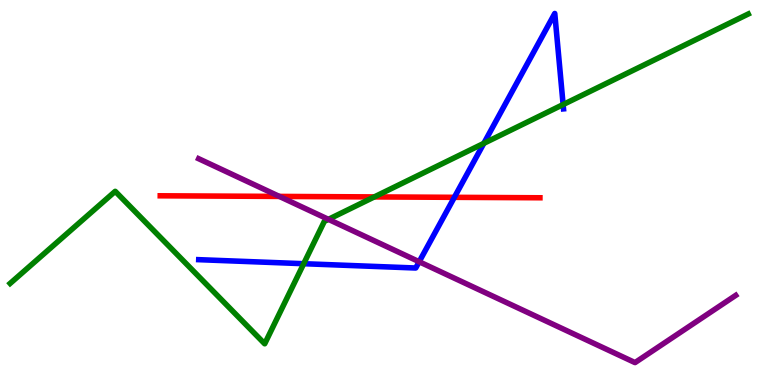[{'lines': ['blue', 'red'], 'intersections': [{'x': 5.86, 'y': 4.87}]}, {'lines': ['green', 'red'], 'intersections': [{'x': 4.83, 'y': 4.89}]}, {'lines': ['purple', 'red'], 'intersections': [{'x': 3.6, 'y': 4.9}]}, {'lines': ['blue', 'green'], 'intersections': [{'x': 3.92, 'y': 3.15}, {'x': 6.24, 'y': 6.28}, {'x': 7.27, 'y': 7.28}]}, {'lines': ['blue', 'purple'], 'intersections': [{'x': 5.41, 'y': 3.2}]}, {'lines': ['green', 'purple'], 'intersections': [{'x': 4.24, 'y': 4.3}]}]